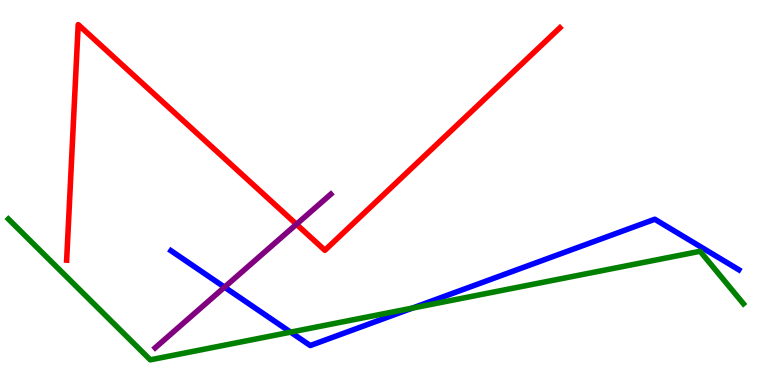[{'lines': ['blue', 'red'], 'intersections': []}, {'lines': ['green', 'red'], 'intersections': []}, {'lines': ['purple', 'red'], 'intersections': [{'x': 3.83, 'y': 4.18}]}, {'lines': ['blue', 'green'], 'intersections': [{'x': 3.75, 'y': 1.37}, {'x': 5.32, 'y': 2.0}]}, {'lines': ['blue', 'purple'], 'intersections': [{'x': 2.9, 'y': 2.54}]}, {'lines': ['green', 'purple'], 'intersections': []}]